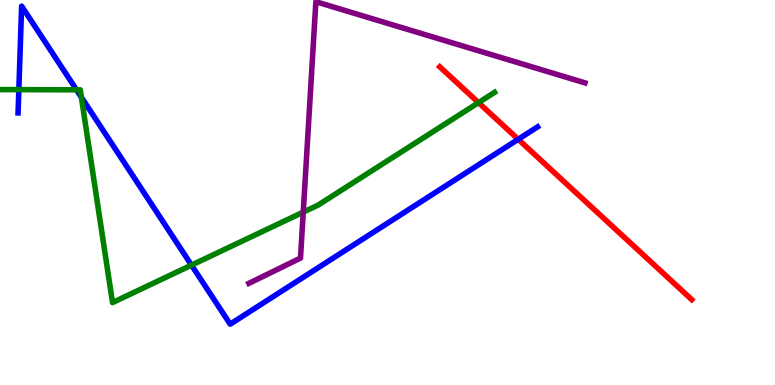[{'lines': ['blue', 'red'], 'intersections': [{'x': 6.69, 'y': 6.38}]}, {'lines': ['green', 'red'], 'intersections': [{'x': 6.17, 'y': 7.33}]}, {'lines': ['purple', 'red'], 'intersections': []}, {'lines': ['blue', 'green'], 'intersections': [{'x': 0.243, 'y': 7.67}, {'x': 0.987, 'y': 7.67}, {'x': 1.05, 'y': 7.47}, {'x': 2.47, 'y': 3.11}]}, {'lines': ['blue', 'purple'], 'intersections': []}, {'lines': ['green', 'purple'], 'intersections': [{'x': 3.91, 'y': 4.49}]}]